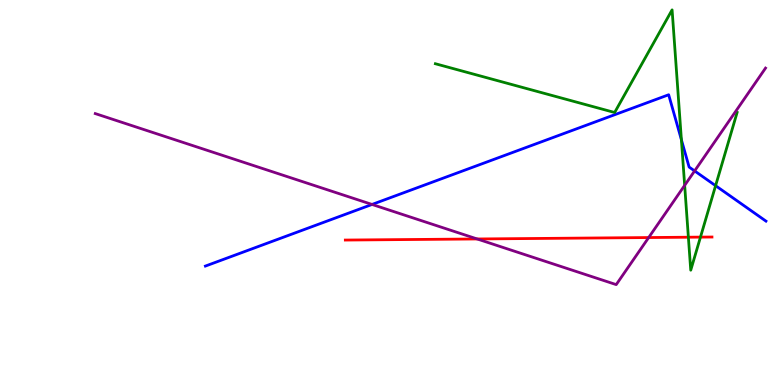[{'lines': ['blue', 'red'], 'intersections': []}, {'lines': ['green', 'red'], 'intersections': [{'x': 8.88, 'y': 3.84}, {'x': 9.04, 'y': 3.84}]}, {'lines': ['purple', 'red'], 'intersections': [{'x': 6.16, 'y': 3.79}, {'x': 8.37, 'y': 3.83}]}, {'lines': ['blue', 'green'], 'intersections': [{'x': 8.79, 'y': 6.37}, {'x': 9.23, 'y': 5.18}]}, {'lines': ['blue', 'purple'], 'intersections': [{'x': 4.8, 'y': 4.69}, {'x': 8.96, 'y': 5.56}]}, {'lines': ['green', 'purple'], 'intersections': [{'x': 8.83, 'y': 5.19}]}]